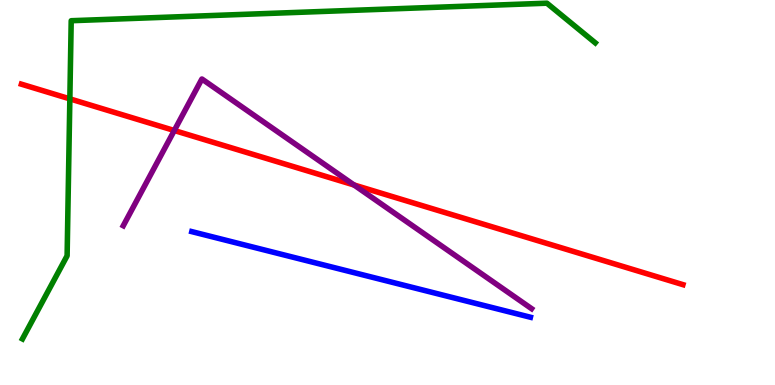[{'lines': ['blue', 'red'], 'intersections': []}, {'lines': ['green', 'red'], 'intersections': [{'x': 0.901, 'y': 7.43}]}, {'lines': ['purple', 'red'], 'intersections': [{'x': 2.25, 'y': 6.61}, {'x': 4.57, 'y': 5.2}]}, {'lines': ['blue', 'green'], 'intersections': []}, {'lines': ['blue', 'purple'], 'intersections': []}, {'lines': ['green', 'purple'], 'intersections': []}]